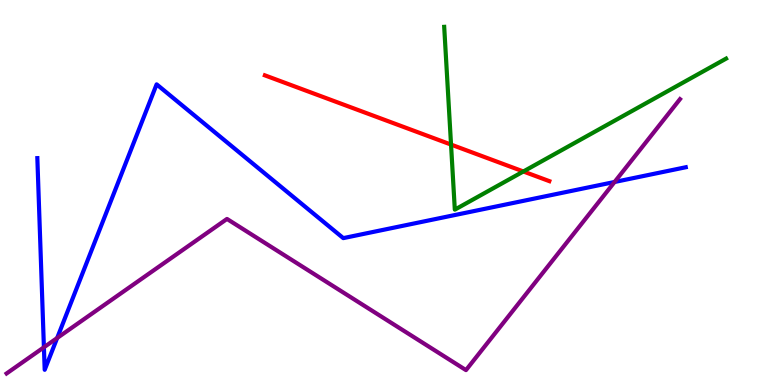[{'lines': ['blue', 'red'], 'intersections': []}, {'lines': ['green', 'red'], 'intersections': [{'x': 5.82, 'y': 6.24}, {'x': 6.75, 'y': 5.55}]}, {'lines': ['purple', 'red'], 'intersections': []}, {'lines': ['blue', 'green'], 'intersections': []}, {'lines': ['blue', 'purple'], 'intersections': [{'x': 0.567, 'y': 0.979}, {'x': 0.738, 'y': 1.22}, {'x': 7.93, 'y': 5.27}]}, {'lines': ['green', 'purple'], 'intersections': []}]